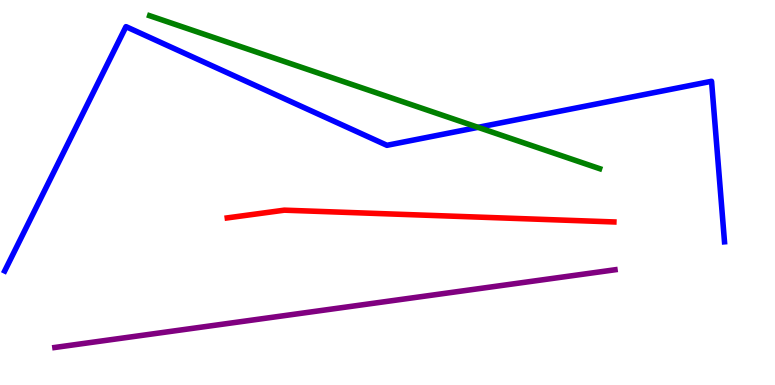[{'lines': ['blue', 'red'], 'intersections': []}, {'lines': ['green', 'red'], 'intersections': []}, {'lines': ['purple', 'red'], 'intersections': []}, {'lines': ['blue', 'green'], 'intersections': [{'x': 6.17, 'y': 6.69}]}, {'lines': ['blue', 'purple'], 'intersections': []}, {'lines': ['green', 'purple'], 'intersections': []}]